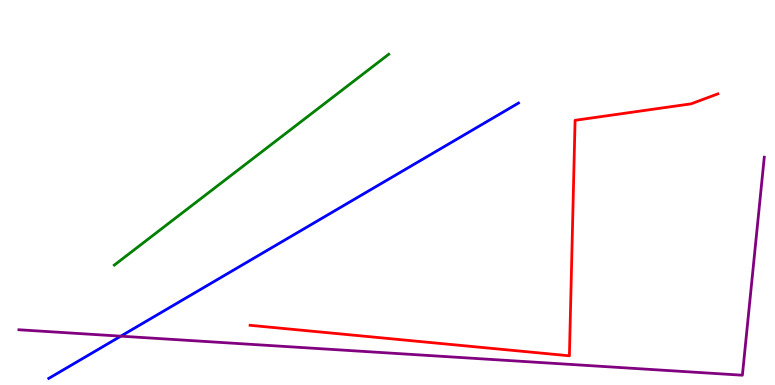[{'lines': ['blue', 'red'], 'intersections': []}, {'lines': ['green', 'red'], 'intersections': []}, {'lines': ['purple', 'red'], 'intersections': []}, {'lines': ['blue', 'green'], 'intersections': []}, {'lines': ['blue', 'purple'], 'intersections': [{'x': 1.56, 'y': 1.27}]}, {'lines': ['green', 'purple'], 'intersections': []}]